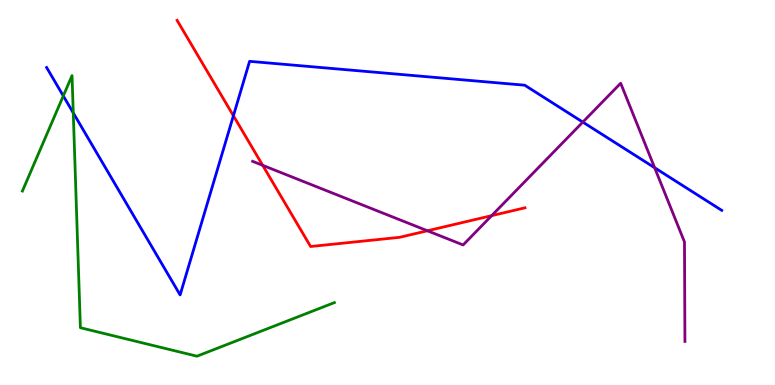[{'lines': ['blue', 'red'], 'intersections': [{'x': 3.01, 'y': 6.99}]}, {'lines': ['green', 'red'], 'intersections': []}, {'lines': ['purple', 'red'], 'intersections': [{'x': 3.39, 'y': 5.71}, {'x': 5.52, 'y': 4.01}, {'x': 6.34, 'y': 4.4}]}, {'lines': ['blue', 'green'], 'intersections': [{'x': 0.817, 'y': 7.51}, {'x': 0.945, 'y': 7.07}]}, {'lines': ['blue', 'purple'], 'intersections': [{'x': 7.52, 'y': 6.83}, {'x': 8.45, 'y': 5.64}]}, {'lines': ['green', 'purple'], 'intersections': []}]